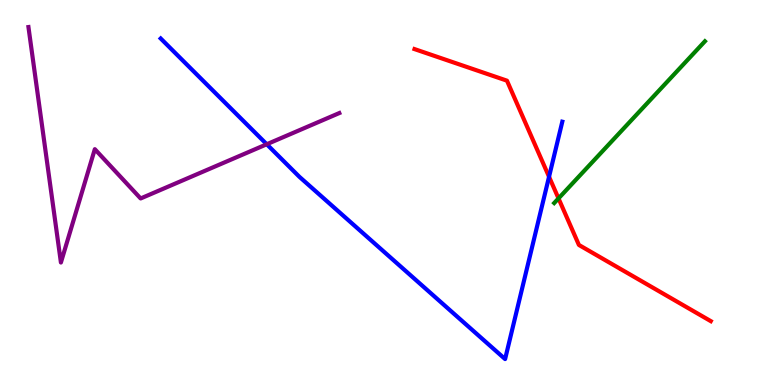[{'lines': ['blue', 'red'], 'intersections': [{'x': 7.08, 'y': 5.41}]}, {'lines': ['green', 'red'], 'intersections': [{'x': 7.21, 'y': 4.85}]}, {'lines': ['purple', 'red'], 'intersections': []}, {'lines': ['blue', 'green'], 'intersections': []}, {'lines': ['blue', 'purple'], 'intersections': [{'x': 3.44, 'y': 6.25}]}, {'lines': ['green', 'purple'], 'intersections': []}]